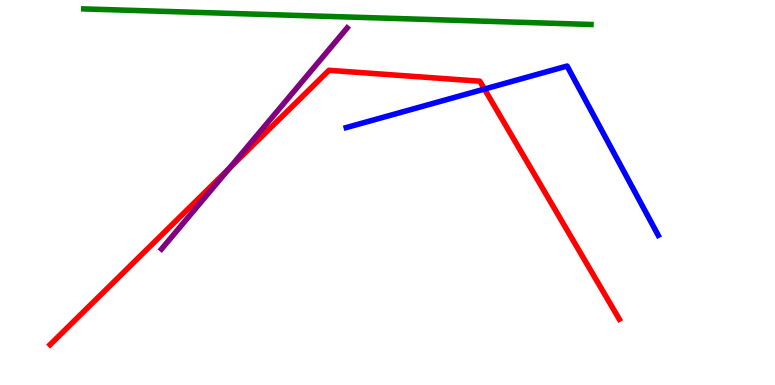[{'lines': ['blue', 'red'], 'intersections': [{'x': 6.25, 'y': 7.69}]}, {'lines': ['green', 'red'], 'intersections': []}, {'lines': ['purple', 'red'], 'intersections': [{'x': 2.96, 'y': 5.62}]}, {'lines': ['blue', 'green'], 'intersections': []}, {'lines': ['blue', 'purple'], 'intersections': []}, {'lines': ['green', 'purple'], 'intersections': []}]